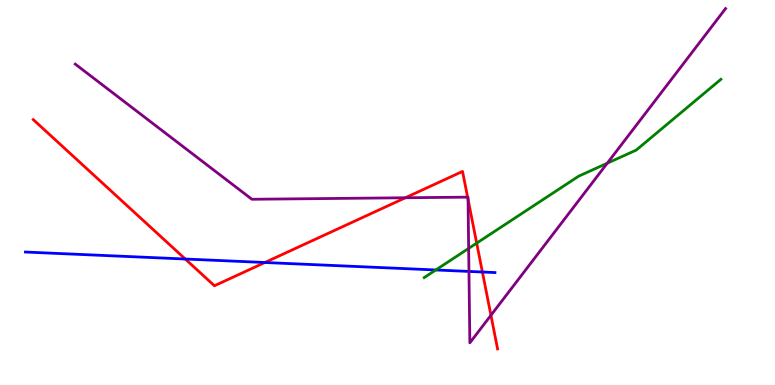[{'lines': ['blue', 'red'], 'intersections': [{'x': 2.39, 'y': 3.27}, {'x': 3.42, 'y': 3.18}, {'x': 6.22, 'y': 2.93}]}, {'lines': ['green', 'red'], 'intersections': [{'x': 6.15, 'y': 3.68}]}, {'lines': ['purple', 'red'], 'intersections': [{'x': 5.23, 'y': 4.86}, {'x': 6.03, 'y': 4.88}, {'x': 6.04, 'y': 4.82}, {'x': 6.33, 'y': 1.81}]}, {'lines': ['blue', 'green'], 'intersections': [{'x': 5.62, 'y': 2.99}]}, {'lines': ['blue', 'purple'], 'intersections': [{'x': 6.05, 'y': 2.95}]}, {'lines': ['green', 'purple'], 'intersections': [{'x': 6.05, 'y': 3.55}, {'x': 7.84, 'y': 5.76}]}]